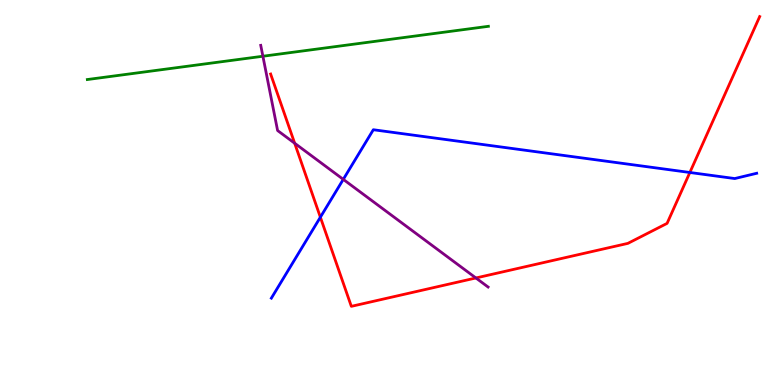[{'lines': ['blue', 'red'], 'intersections': [{'x': 4.13, 'y': 4.36}, {'x': 8.9, 'y': 5.52}]}, {'lines': ['green', 'red'], 'intersections': []}, {'lines': ['purple', 'red'], 'intersections': [{'x': 3.8, 'y': 6.28}, {'x': 6.14, 'y': 2.78}]}, {'lines': ['blue', 'green'], 'intersections': []}, {'lines': ['blue', 'purple'], 'intersections': [{'x': 4.43, 'y': 5.34}]}, {'lines': ['green', 'purple'], 'intersections': [{'x': 3.39, 'y': 8.54}]}]